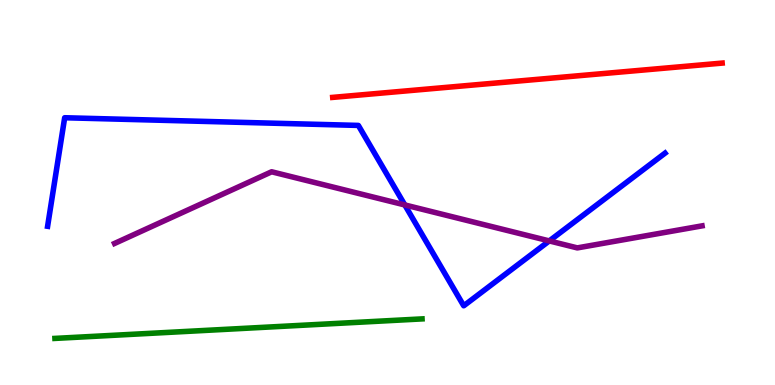[{'lines': ['blue', 'red'], 'intersections': []}, {'lines': ['green', 'red'], 'intersections': []}, {'lines': ['purple', 'red'], 'intersections': []}, {'lines': ['blue', 'green'], 'intersections': []}, {'lines': ['blue', 'purple'], 'intersections': [{'x': 5.22, 'y': 4.68}, {'x': 7.09, 'y': 3.74}]}, {'lines': ['green', 'purple'], 'intersections': []}]